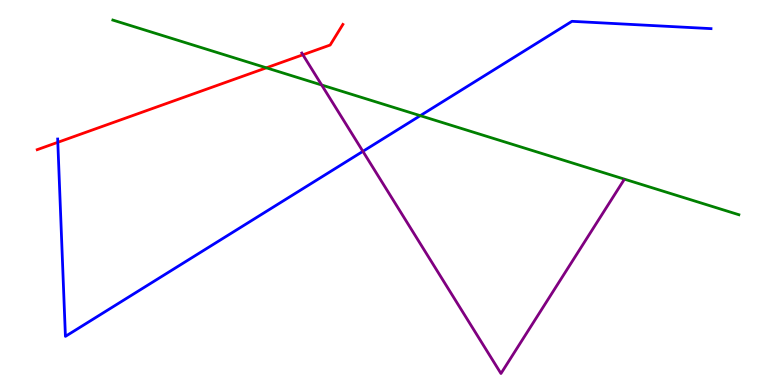[{'lines': ['blue', 'red'], 'intersections': [{'x': 0.746, 'y': 6.3}]}, {'lines': ['green', 'red'], 'intersections': [{'x': 3.44, 'y': 8.24}]}, {'lines': ['purple', 'red'], 'intersections': [{'x': 3.91, 'y': 8.58}]}, {'lines': ['blue', 'green'], 'intersections': [{'x': 5.42, 'y': 7.0}]}, {'lines': ['blue', 'purple'], 'intersections': [{'x': 4.68, 'y': 6.07}]}, {'lines': ['green', 'purple'], 'intersections': [{'x': 4.15, 'y': 7.79}]}]